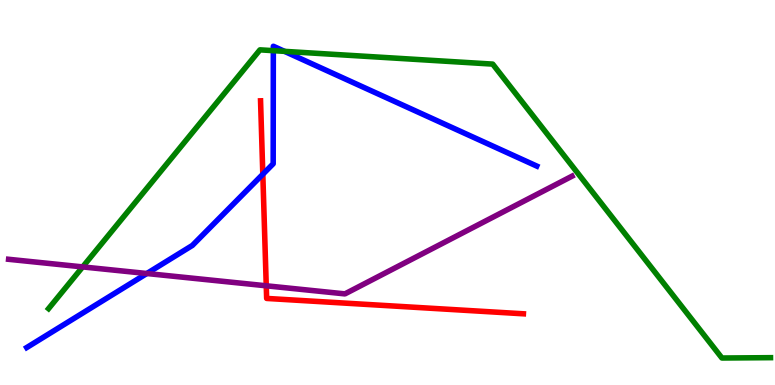[{'lines': ['blue', 'red'], 'intersections': [{'x': 3.39, 'y': 5.47}]}, {'lines': ['green', 'red'], 'intersections': []}, {'lines': ['purple', 'red'], 'intersections': [{'x': 3.44, 'y': 2.58}]}, {'lines': ['blue', 'green'], 'intersections': [{'x': 3.53, 'y': 8.68}, {'x': 3.67, 'y': 8.67}]}, {'lines': ['blue', 'purple'], 'intersections': [{'x': 1.89, 'y': 2.9}]}, {'lines': ['green', 'purple'], 'intersections': [{'x': 1.07, 'y': 3.07}]}]